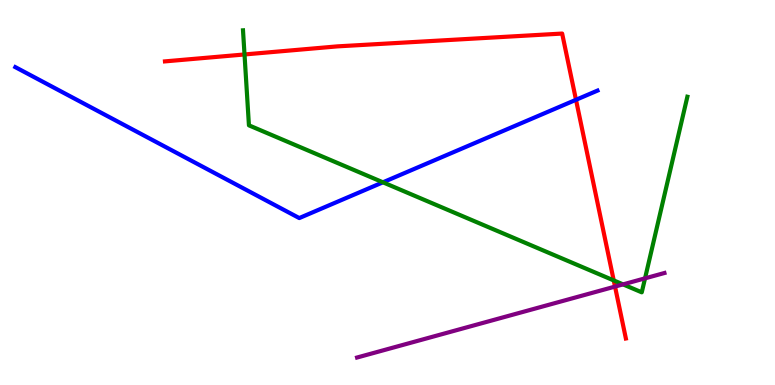[{'lines': ['blue', 'red'], 'intersections': [{'x': 7.43, 'y': 7.41}]}, {'lines': ['green', 'red'], 'intersections': [{'x': 3.15, 'y': 8.59}, {'x': 7.92, 'y': 2.72}]}, {'lines': ['purple', 'red'], 'intersections': [{'x': 7.94, 'y': 2.56}]}, {'lines': ['blue', 'green'], 'intersections': [{'x': 4.94, 'y': 5.26}]}, {'lines': ['blue', 'purple'], 'intersections': []}, {'lines': ['green', 'purple'], 'intersections': [{'x': 8.04, 'y': 2.61}, {'x': 8.32, 'y': 2.77}]}]